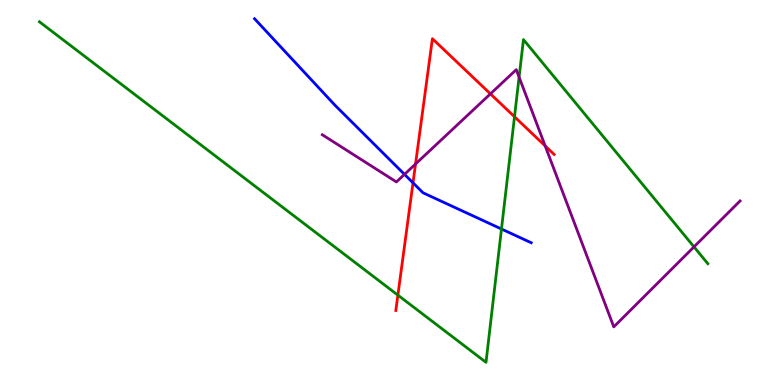[{'lines': ['blue', 'red'], 'intersections': [{'x': 5.33, 'y': 5.25}]}, {'lines': ['green', 'red'], 'intersections': [{'x': 5.13, 'y': 2.33}, {'x': 6.64, 'y': 6.97}]}, {'lines': ['purple', 'red'], 'intersections': [{'x': 5.36, 'y': 5.74}, {'x': 6.33, 'y': 7.56}, {'x': 7.03, 'y': 6.21}]}, {'lines': ['blue', 'green'], 'intersections': [{'x': 6.47, 'y': 4.05}]}, {'lines': ['blue', 'purple'], 'intersections': [{'x': 5.22, 'y': 5.47}]}, {'lines': ['green', 'purple'], 'intersections': [{'x': 6.7, 'y': 8.0}, {'x': 8.95, 'y': 3.59}]}]